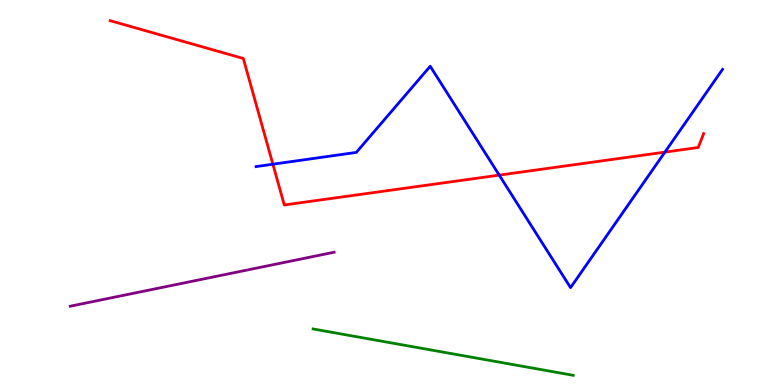[{'lines': ['blue', 'red'], 'intersections': [{'x': 3.52, 'y': 5.73}, {'x': 6.44, 'y': 5.45}, {'x': 8.58, 'y': 6.05}]}, {'lines': ['green', 'red'], 'intersections': []}, {'lines': ['purple', 'red'], 'intersections': []}, {'lines': ['blue', 'green'], 'intersections': []}, {'lines': ['blue', 'purple'], 'intersections': []}, {'lines': ['green', 'purple'], 'intersections': []}]